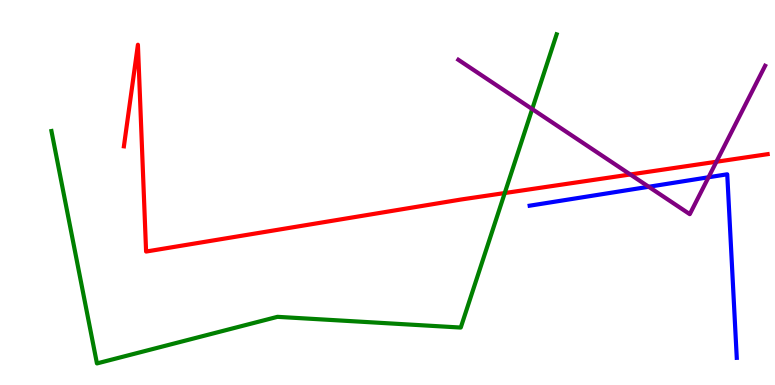[{'lines': ['blue', 'red'], 'intersections': []}, {'lines': ['green', 'red'], 'intersections': [{'x': 6.51, 'y': 4.99}]}, {'lines': ['purple', 'red'], 'intersections': [{'x': 8.13, 'y': 5.47}, {'x': 9.24, 'y': 5.8}]}, {'lines': ['blue', 'green'], 'intersections': []}, {'lines': ['blue', 'purple'], 'intersections': [{'x': 8.37, 'y': 5.15}, {'x': 9.14, 'y': 5.4}]}, {'lines': ['green', 'purple'], 'intersections': [{'x': 6.87, 'y': 7.17}]}]